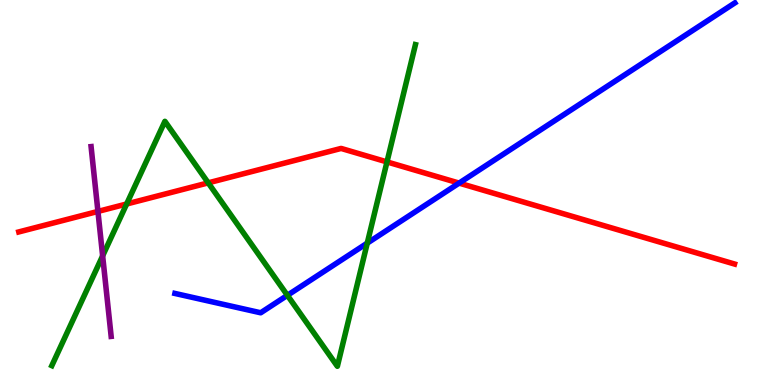[{'lines': ['blue', 'red'], 'intersections': [{'x': 5.92, 'y': 5.24}]}, {'lines': ['green', 'red'], 'intersections': [{'x': 1.63, 'y': 4.7}, {'x': 2.69, 'y': 5.25}, {'x': 4.99, 'y': 5.79}]}, {'lines': ['purple', 'red'], 'intersections': [{'x': 1.26, 'y': 4.51}]}, {'lines': ['blue', 'green'], 'intersections': [{'x': 3.71, 'y': 2.33}, {'x': 4.74, 'y': 3.69}]}, {'lines': ['blue', 'purple'], 'intersections': []}, {'lines': ['green', 'purple'], 'intersections': [{'x': 1.32, 'y': 3.35}]}]